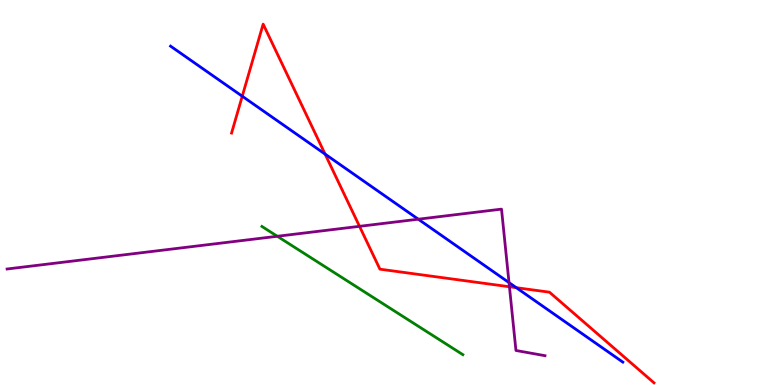[{'lines': ['blue', 'red'], 'intersections': [{'x': 3.13, 'y': 7.5}, {'x': 4.19, 'y': 6.0}, {'x': 6.66, 'y': 2.53}]}, {'lines': ['green', 'red'], 'intersections': []}, {'lines': ['purple', 'red'], 'intersections': [{'x': 4.64, 'y': 4.12}, {'x': 6.57, 'y': 2.55}]}, {'lines': ['blue', 'green'], 'intersections': []}, {'lines': ['blue', 'purple'], 'intersections': [{'x': 5.4, 'y': 4.31}, {'x': 6.57, 'y': 2.66}]}, {'lines': ['green', 'purple'], 'intersections': [{'x': 3.58, 'y': 3.86}]}]